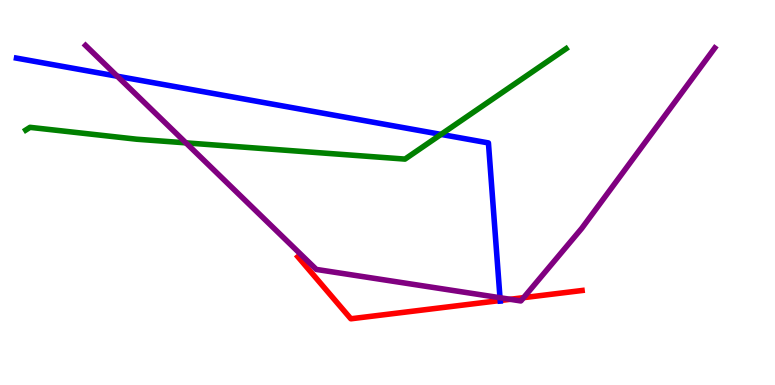[{'lines': ['blue', 'red'], 'intersections': [{'x': 6.45, 'y': 2.19}]}, {'lines': ['green', 'red'], 'intersections': []}, {'lines': ['purple', 'red'], 'intersections': [{'x': 6.58, 'y': 2.23}, {'x': 6.76, 'y': 2.27}]}, {'lines': ['blue', 'green'], 'intersections': [{'x': 5.69, 'y': 6.51}]}, {'lines': ['blue', 'purple'], 'intersections': [{'x': 1.51, 'y': 8.02}, {'x': 6.45, 'y': 2.27}]}, {'lines': ['green', 'purple'], 'intersections': [{'x': 2.4, 'y': 6.29}]}]